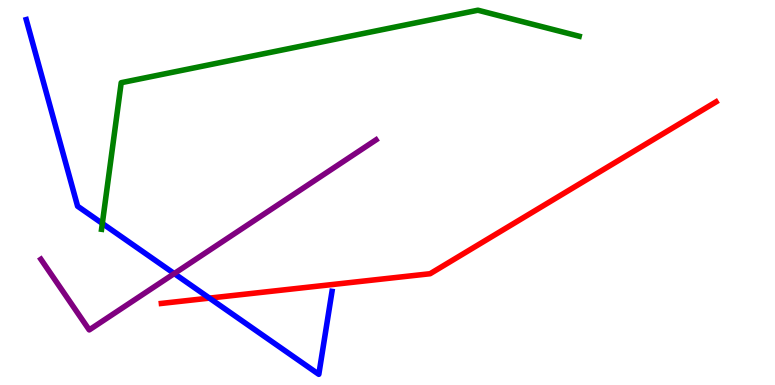[{'lines': ['blue', 'red'], 'intersections': [{'x': 2.7, 'y': 2.26}]}, {'lines': ['green', 'red'], 'intersections': []}, {'lines': ['purple', 'red'], 'intersections': []}, {'lines': ['blue', 'green'], 'intersections': [{'x': 1.32, 'y': 4.2}]}, {'lines': ['blue', 'purple'], 'intersections': [{'x': 2.25, 'y': 2.89}]}, {'lines': ['green', 'purple'], 'intersections': []}]